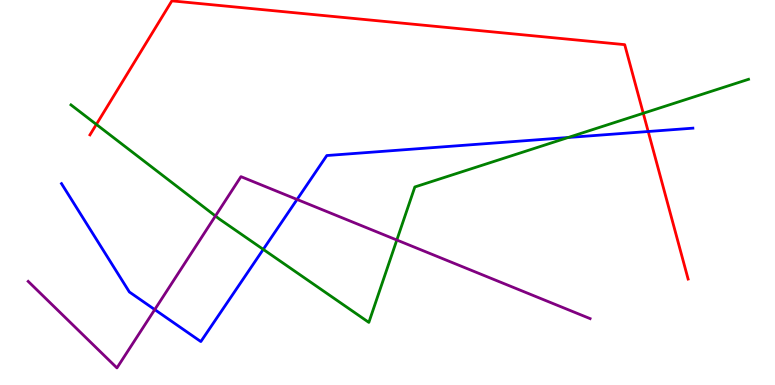[{'lines': ['blue', 'red'], 'intersections': [{'x': 8.36, 'y': 6.58}]}, {'lines': ['green', 'red'], 'intersections': [{'x': 1.24, 'y': 6.77}, {'x': 8.3, 'y': 7.06}]}, {'lines': ['purple', 'red'], 'intersections': []}, {'lines': ['blue', 'green'], 'intersections': [{'x': 3.4, 'y': 3.52}, {'x': 7.33, 'y': 6.43}]}, {'lines': ['blue', 'purple'], 'intersections': [{'x': 2.0, 'y': 1.96}, {'x': 3.83, 'y': 4.82}]}, {'lines': ['green', 'purple'], 'intersections': [{'x': 2.78, 'y': 4.39}, {'x': 5.12, 'y': 3.77}]}]